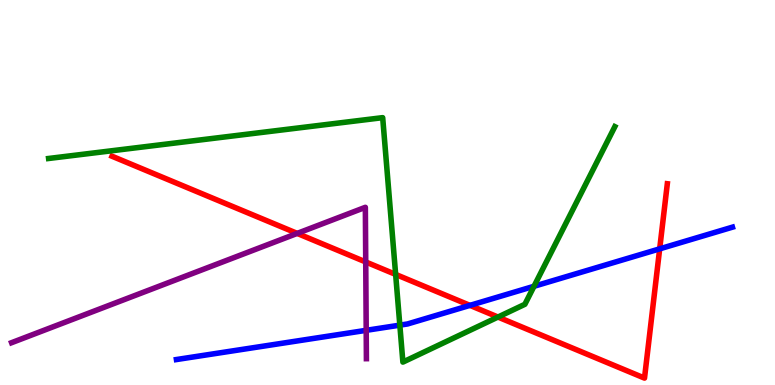[{'lines': ['blue', 'red'], 'intersections': [{'x': 6.06, 'y': 2.07}, {'x': 8.51, 'y': 3.54}]}, {'lines': ['green', 'red'], 'intersections': [{'x': 5.11, 'y': 2.87}, {'x': 6.43, 'y': 1.76}]}, {'lines': ['purple', 'red'], 'intersections': [{'x': 3.83, 'y': 3.94}, {'x': 4.72, 'y': 3.2}]}, {'lines': ['blue', 'green'], 'intersections': [{'x': 5.16, 'y': 1.55}, {'x': 6.89, 'y': 2.56}]}, {'lines': ['blue', 'purple'], 'intersections': [{'x': 4.73, 'y': 1.42}]}, {'lines': ['green', 'purple'], 'intersections': []}]